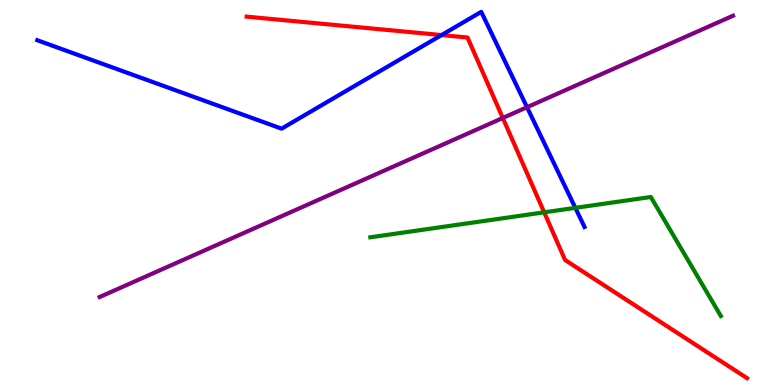[{'lines': ['blue', 'red'], 'intersections': [{'x': 5.7, 'y': 9.09}]}, {'lines': ['green', 'red'], 'intersections': [{'x': 7.02, 'y': 4.49}]}, {'lines': ['purple', 'red'], 'intersections': [{'x': 6.49, 'y': 6.94}]}, {'lines': ['blue', 'green'], 'intersections': [{'x': 7.42, 'y': 4.6}]}, {'lines': ['blue', 'purple'], 'intersections': [{'x': 6.8, 'y': 7.22}]}, {'lines': ['green', 'purple'], 'intersections': []}]